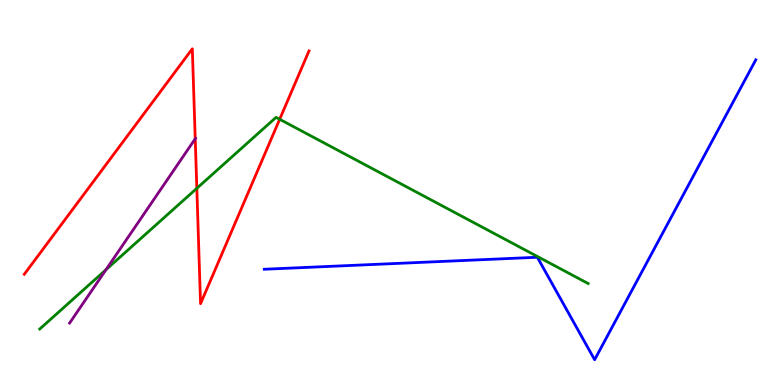[{'lines': ['blue', 'red'], 'intersections': []}, {'lines': ['green', 'red'], 'intersections': [{'x': 2.54, 'y': 5.11}, {'x': 3.61, 'y': 6.9}]}, {'lines': ['purple', 'red'], 'intersections': [{'x': 2.52, 'y': 6.4}]}, {'lines': ['blue', 'green'], 'intersections': []}, {'lines': ['blue', 'purple'], 'intersections': []}, {'lines': ['green', 'purple'], 'intersections': [{'x': 1.37, 'y': 3.0}]}]